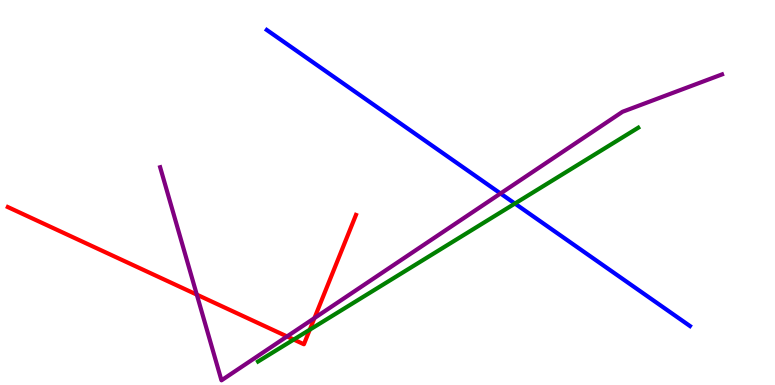[{'lines': ['blue', 'red'], 'intersections': []}, {'lines': ['green', 'red'], 'intersections': [{'x': 3.79, 'y': 1.18}, {'x': 4.0, 'y': 1.44}]}, {'lines': ['purple', 'red'], 'intersections': [{'x': 2.54, 'y': 2.35}, {'x': 3.7, 'y': 1.26}, {'x': 4.06, 'y': 1.74}]}, {'lines': ['blue', 'green'], 'intersections': [{'x': 6.64, 'y': 4.71}]}, {'lines': ['blue', 'purple'], 'intersections': [{'x': 6.46, 'y': 4.97}]}, {'lines': ['green', 'purple'], 'intersections': []}]